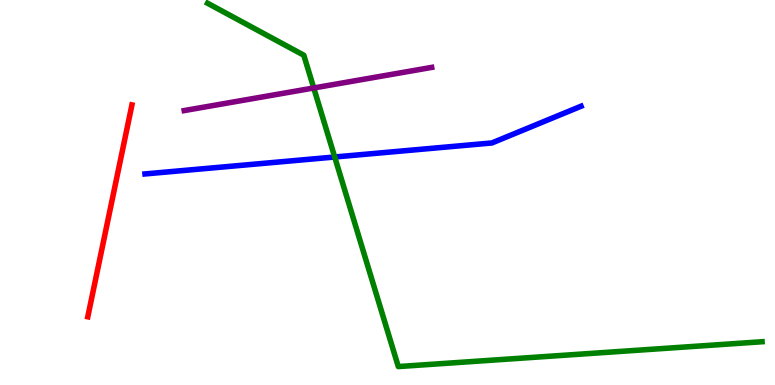[{'lines': ['blue', 'red'], 'intersections': []}, {'lines': ['green', 'red'], 'intersections': []}, {'lines': ['purple', 'red'], 'intersections': []}, {'lines': ['blue', 'green'], 'intersections': [{'x': 4.32, 'y': 5.92}]}, {'lines': ['blue', 'purple'], 'intersections': []}, {'lines': ['green', 'purple'], 'intersections': [{'x': 4.05, 'y': 7.71}]}]